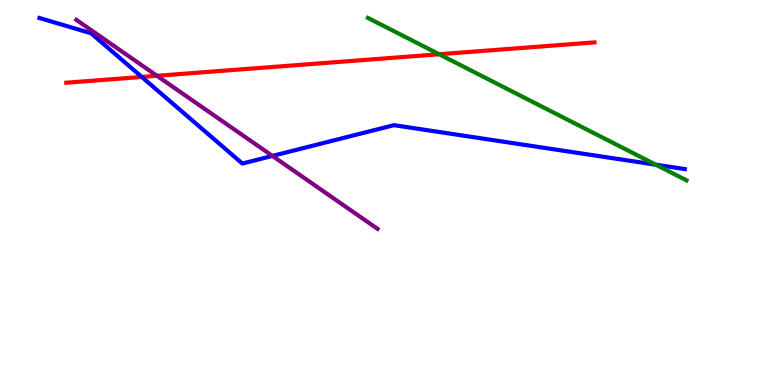[{'lines': ['blue', 'red'], 'intersections': [{'x': 1.83, 'y': 8.0}]}, {'lines': ['green', 'red'], 'intersections': [{'x': 5.67, 'y': 8.59}]}, {'lines': ['purple', 'red'], 'intersections': [{'x': 2.03, 'y': 8.03}]}, {'lines': ['blue', 'green'], 'intersections': [{'x': 8.46, 'y': 5.72}]}, {'lines': ['blue', 'purple'], 'intersections': [{'x': 3.52, 'y': 5.95}]}, {'lines': ['green', 'purple'], 'intersections': []}]